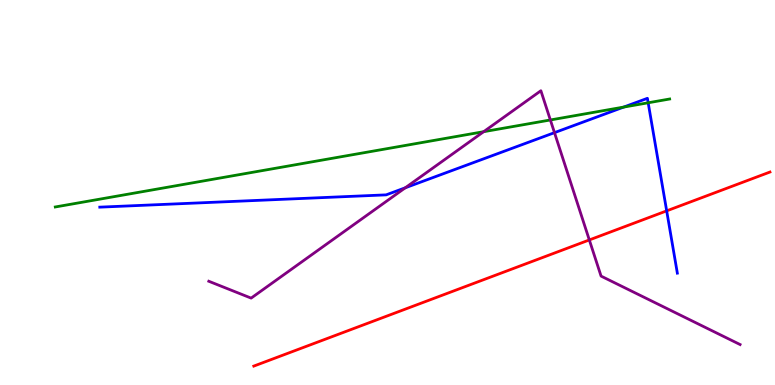[{'lines': ['blue', 'red'], 'intersections': [{'x': 8.6, 'y': 4.52}]}, {'lines': ['green', 'red'], 'intersections': []}, {'lines': ['purple', 'red'], 'intersections': [{'x': 7.6, 'y': 3.77}]}, {'lines': ['blue', 'green'], 'intersections': [{'x': 8.05, 'y': 7.22}, {'x': 8.36, 'y': 7.33}]}, {'lines': ['blue', 'purple'], 'intersections': [{'x': 5.23, 'y': 5.12}, {'x': 7.15, 'y': 6.55}]}, {'lines': ['green', 'purple'], 'intersections': [{'x': 6.24, 'y': 6.58}, {'x': 7.1, 'y': 6.88}]}]